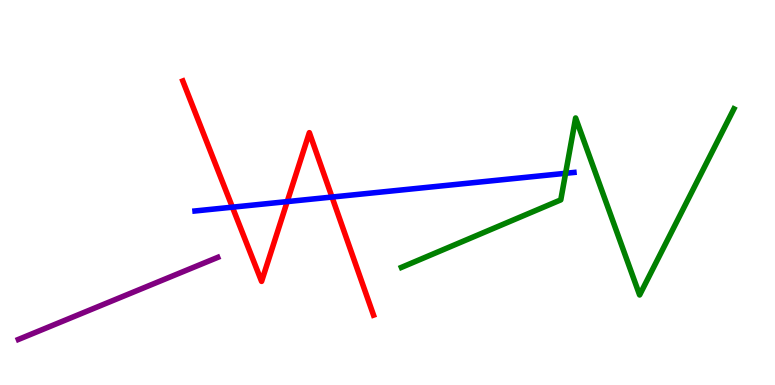[{'lines': ['blue', 'red'], 'intersections': [{'x': 3.0, 'y': 4.62}, {'x': 3.71, 'y': 4.76}, {'x': 4.28, 'y': 4.88}]}, {'lines': ['green', 'red'], 'intersections': []}, {'lines': ['purple', 'red'], 'intersections': []}, {'lines': ['blue', 'green'], 'intersections': [{'x': 7.3, 'y': 5.5}]}, {'lines': ['blue', 'purple'], 'intersections': []}, {'lines': ['green', 'purple'], 'intersections': []}]